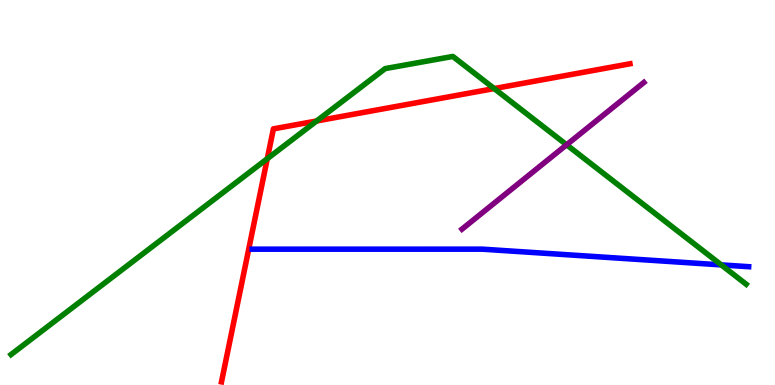[{'lines': ['blue', 'red'], 'intersections': []}, {'lines': ['green', 'red'], 'intersections': [{'x': 3.45, 'y': 5.88}, {'x': 4.09, 'y': 6.86}, {'x': 6.38, 'y': 7.7}]}, {'lines': ['purple', 'red'], 'intersections': []}, {'lines': ['blue', 'green'], 'intersections': [{'x': 9.31, 'y': 3.12}]}, {'lines': ['blue', 'purple'], 'intersections': []}, {'lines': ['green', 'purple'], 'intersections': [{'x': 7.31, 'y': 6.24}]}]